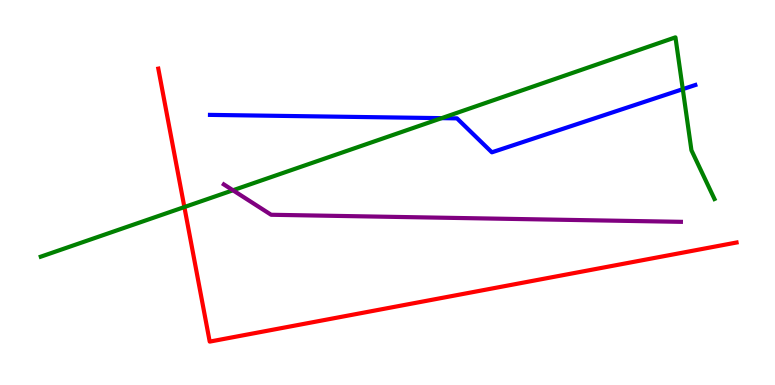[{'lines': ['blue', 'red'], 'intersections': []}, {'lines': ['green', 'red'], 'intersections': [{'x': 2.38, 'y': 4.62}]}, {'lines': ['purple', 'red'], 'intersections': []}, {'lines': ['blue', 'green'], 'intersections': [{'x': 5.7, 'y': 6.93}, {'x': 8.81, 'y': 7.68}]}, {'lines': ['blue', 'purple'], 'intersections': []}, {'lines': ['green', 'purple'], 'intersections': [{'x': 3.01, 'y': 5.06}]}]